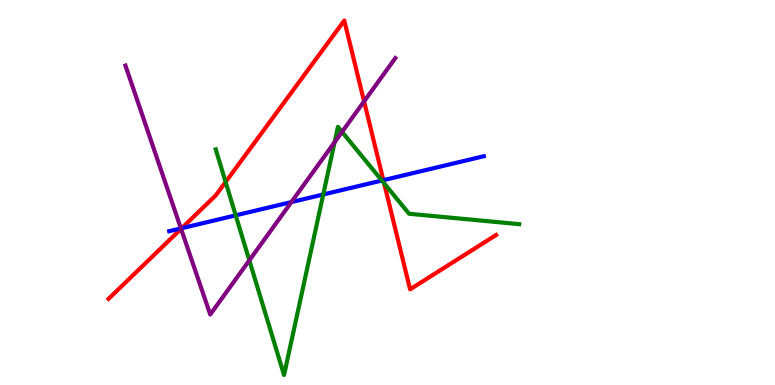[{'lines': ['blue', 'red'], 'intersections': [{'x': 2.34, 'y': 4.07}, {'x': 4.95, 'y': 5.32}]}, {'lines': ['green', 'red'], 'intersections': [{'x': 2.91, 'y': 5.27}, {'x': 4.96, 'y': 5.24}]}, {'lines': ['purple', 'red'], 'intersections': [{'x': 2.34, 'y': 4.06}, {'x': 4.7, 'y': 7.37}]}, {'lines': ['blue', 'green'], 'intersections': [{'x': 3.04, 'y': 4.41}, {'x': 4.17, 'y': 4.95}, {'x': 4.93, 'y': 5.31}]}, {'lines': ['blue', 'purple'], 'intersections': [{'x': 2.33, 'y': 4.07}, {'x': 3.76, 'y': 4.75}]}, {'lines': ['green', 'purple'], 'intersections': [{'x': 3.22, 'y': 3.24}, {'x': 4.32, 'y': 6.31}, {'x': 4.41, 'y': 6.57}]}]